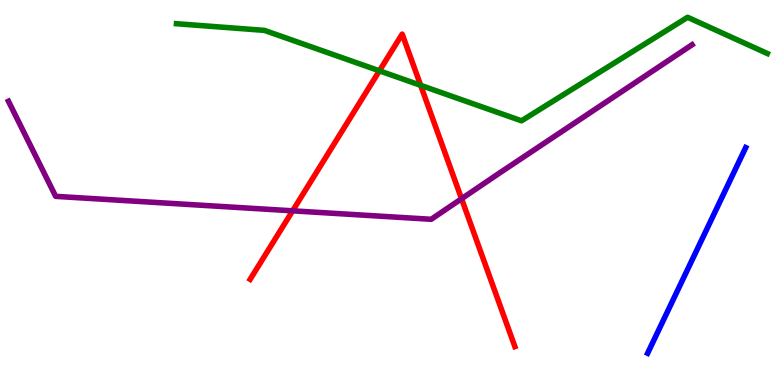[{'lines': ['blue', 'red'], 'intersections': []}, {'lines': ['green', 'red'], 'intersections': [{'x': 4.9, 'y': 8.16}, {'x': 5.43, 'y': 7.78}]}, {'lines': ['purple', 'red'], 'intersections': [{'x': 3.78, 'y': 4.52}, {'x': 5.96, 'y': 4.84}]}, {'lines': ['blue', 'green'], 'intersections': []}, {'lines': ['blue', 'purple'], 'intersections': []}, {'lines': ['green', 'purple'], 'intersections': []}]